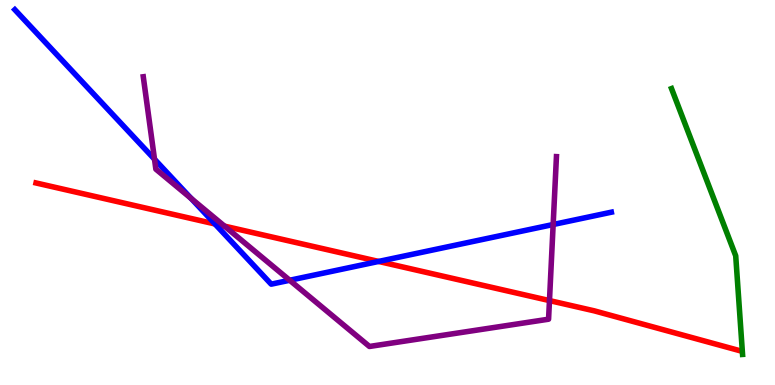[{'lines': ['blue', 'red'], 'intersections': [{'x': 2.77, 'y': 4.18}, {'x': 4.89, 'y': 3.21}]}, {'lines': ['green', 'red'], 'intersections': []}, {'lines': ['purple', 'red'], 'intersections': [{'x': 2.9, 'y': 4.13}, {'x': 7.09, 'y': 2.19}]}, {'lines': ['blue', 'green'], 'intersections': []}, {'lines': ['blue', 'purple'], 'intersections': [{'x': 1.99, 'y': 5.86}, {'x': 2.47, 'y': 4.84}, {'x': 3.74, 'y': 2.72}, {'x': 7.14, 'y': 4.17}]}, {'lines': ['green', 'purple'], 'intersections': []}]